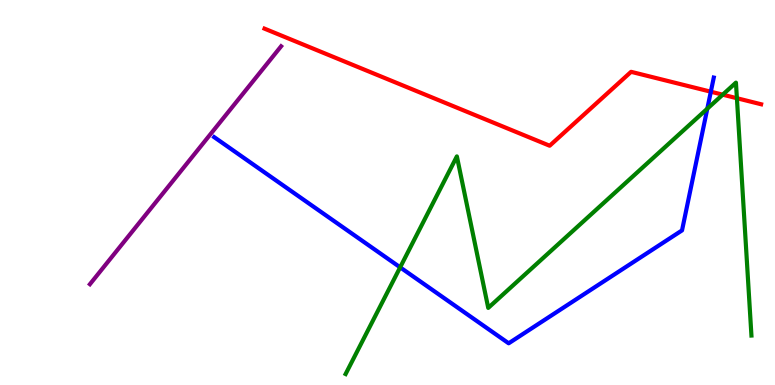[{'lines': ['blue', 'red'], 'intersections': [{'x': 9.17, 'y': 7.62}]}, {'lines': ['green', 'red'], 'intersections': [{'x': 9.33, 'y': 7.54}, {'x': 9.51, 'y': 7.45}]}, {'lines': ['purple', 'red'], 'intersections': []}, {'lines': ['blue', 'green'], 'intersections': [{'x': 5.16, 'y': 3.06}, {'x': 9.13, 'y': 7.18}]}, {'lines': ['blue', 'purple'], 'intersections': []}, {'lines': ['green', 'purple'], 'intersections': []}]